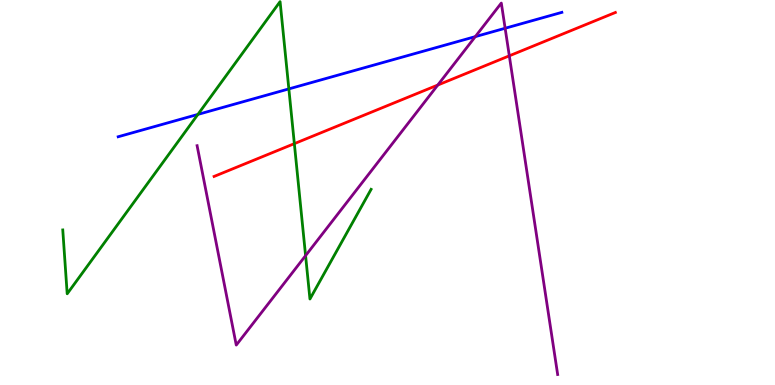[{'lines': ['blue', 'red'], 'intersections': []}, {'lines': ['green', 'red'], 'intersections': [{'x': 3.8, 'y': 6.27}]}, {'lines': ['purple', 'red'], 'intersections': [{'x': 5.65, 'y': 7.79}, {'x': 6.57, 'y': 8.55}]}, {'lines': ['blue', 'green'], 'intersections': [{'x': 2.55, 'y': 7.03}, {'x': 3.73, 'y': 7.69}]}, {'lines': ['blue', 'purple'], 'intersections': [{'x': 6.13, 'y': 9.05}, {'x': 6.52, 'y': 9.27}]}, {'lines': ['green', 'purple'], 'intersections': [{'x': 3.94, 'y': 3.36}]}]